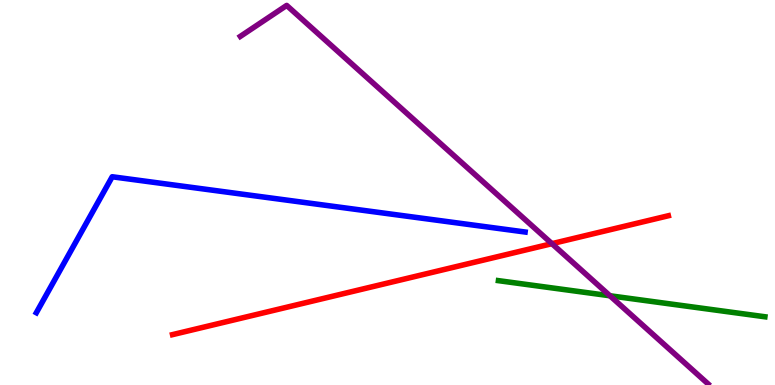[{'lines': ['blue', 'red'], 'intersections': []}, {'lines': ['green', 'red'], 'intersections': []}, {'lines': ['purple', 'red'], 'intersections': [{'x': 7.12, 'y': 3.67}]}, {'lines': ['blue', 'green'], 'intersections': []}, {'lines': ['blue', 'purple'], 'intersections': []}, {'lines': ['green', 'purple'], 'intersections': [{'x': 7.87, 'y': 2.32}]}]